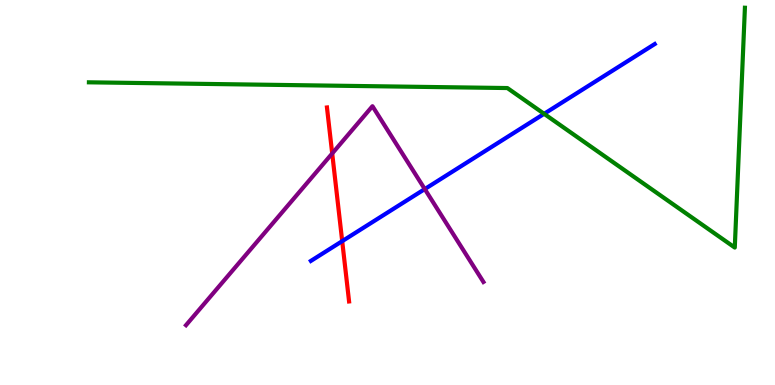[{'lines': ['blue', 'red'], 'intersections': [{'x': 4.42, 'y': 3.74}]}, {'lines': ['green', 'red'], 'intersections': []}, {'lines': ['purple', 'red'], 'intersections': [{'x': 4.29, 'y': 6.01}]}, {'lines': ['blue', 'green'], 'intersections': [{'x': 7.02, 'y': 7.04}]}, {'lines': ['blue', 'purple'], 'intersections': [{'x': 5.48, 'y': 5.09}]}, {'lines': ['green', 'purple'], 'intersections': []}]